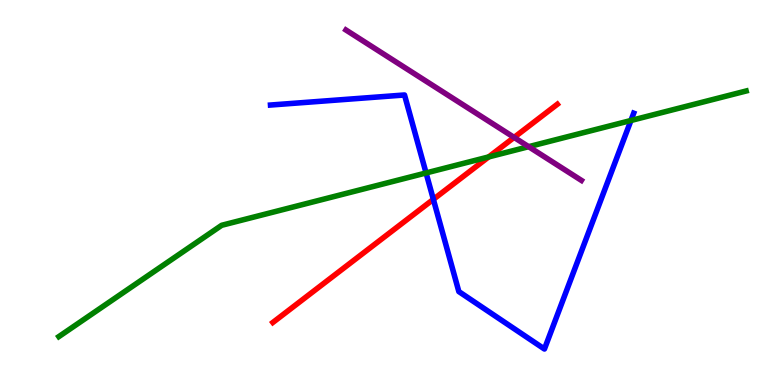[{'lines': ['blue', 'red'], 'intersections': [{'x': 5.59, 'y': 4.82}]}, {'lines': ['green', 'red'], 'intersections': [{'x': 6.31, 'y': 5.92}]}, {'lines': ['purple', 'red'], 'intersections': [{'x': 6.63, 'y': 6.43}]}, {'lines': ['blue', 'green'], 'intersections': [{'x': 5.5, 'y': 5.51}, {'x': 8.14, 'y': 6.87}]}, {'lines': ['blue', 'purple'], 'intersections': []}, {'lines': ['green', 'purple'], 'intersections': [{'x': 6.82, 'y': 6.19}]}]